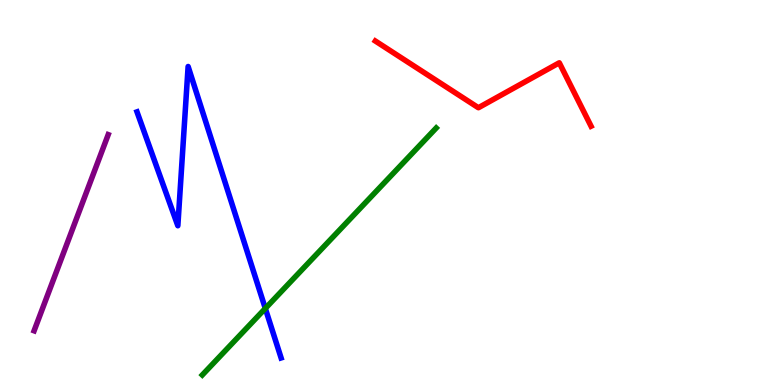[{'lines': ['blue', 'red'], 'intersections': []}, {'lines': ['green', 'red'], 'intersections': []}, {'lines': ['purple', 'red'], 'intersections': []}, {'lines': ['blue', 'green'], 'intersections': [{'x': 3.42, 'y': 1.99}]}, {'lines': ['blue', 'purple'], 'intersections': []}, {'lines': ['green', 'purple'], 'intersections': []}]